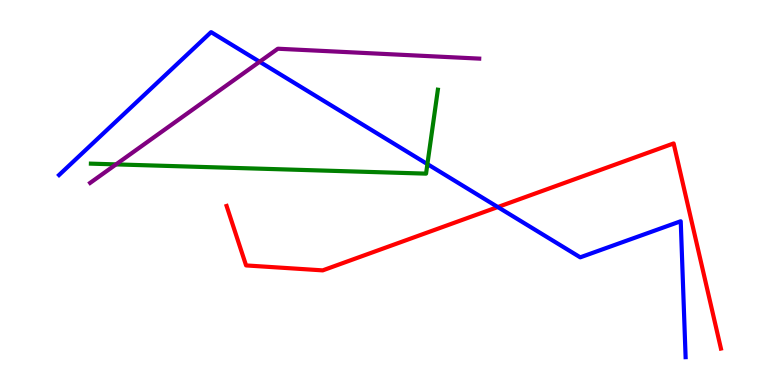[{'lines': ['blue', 'red'], 'intersections': [{'x': 6.42, 'y': 4.62}]}, {'lines': ['green', 'red'], 'intersections': []}, {'lines': ['purple', 'red'], 'intersections': []}, {'lines': ['blue', 'green'], 'intersections': [{'x': 5.51, 'y': 5.74}]}, {'lines': ['blue', 'purple'], 'intersections': [{'x': 3.35, 'y': 8.4}]}, {'lines': ['green', 'purple'], 'intersections': [{'x': 1.5, 'y': 5.73}]}]